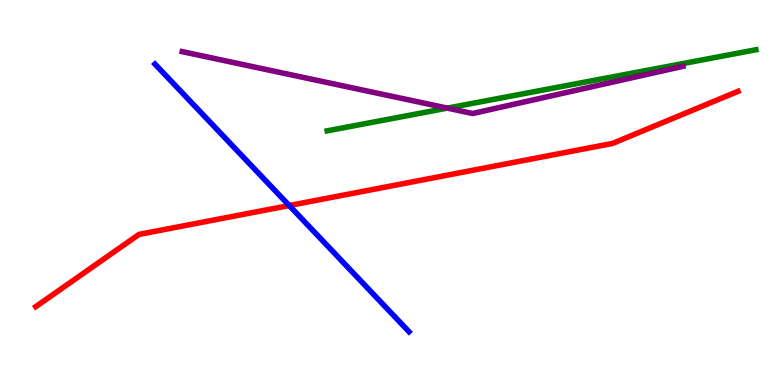[{'lines': ['blue', 'red'], 'intersections': [{'x': 3.73, 'y': 4.66}]}, {'lines': ['green', 'red'], 'intersections': []}, {'lines': ['purple', 'red'], 'intersections': []}, {'lines': ['blue', 'green'], 'intersections': []}, {'lines': ['blue', 'purple'], 'intersections': []}, {'lines': ['green', 'purple'], 'intersections': [{'x': 5.77, 'y': 7.19}]}]